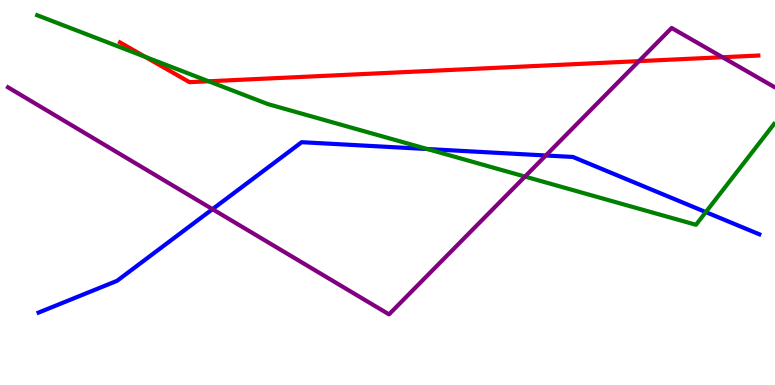[{'lines': ['blue', 'red'], 'intersections': []}, {'lines': ['green', 'red'], 'intersections': [{'x': 1.87, 'y': 8.52}, {'x': 2.69, 'y': 7.89}]}, {'lines': ['purple', 'red'], 'intersections': [{'x': 8.24, 'y': 8.41}, {'x': 9.32, 'y': 8.51}]}, {'lines': ['blue', 'green'], 'intersections': [{'x': 5.51, 'y': 6.13}, {'x': 9.11, 'y': 4.49}]}, {'lines': ['blue', 'purple'], 'intersections': [{'x': 2.74, 'y': 4.57}, {'x': 7.04, 'y': 5.96}]}, {'lines': ['green', 'purple'], 'intersections': [{'x': 6.77, 'y': 5.41}]}]